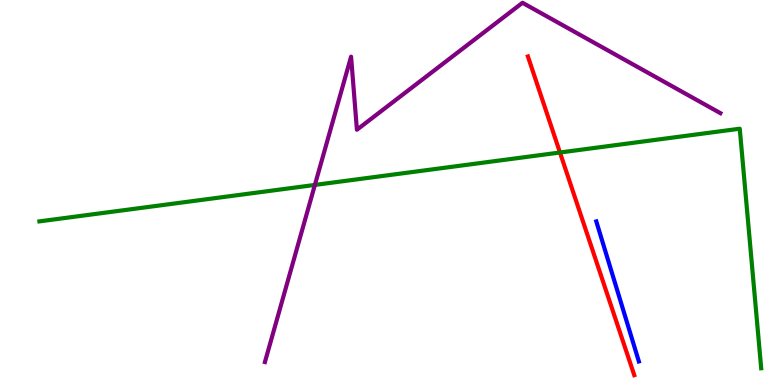[{'lines': ['blue', 'red'], 'intersections': []}, {'lines': ['green', 'red'], 'intersections': [{'x': 7.23, 'y': 6.04}]}, {'lines': ['purple', 'red'], 'intersections': []}, {'lines': ['blue', 'green'], 'intersections': []}, {'lines': ['blue', 'purple'], 'intersections': []}, {'lines': ['green', 'purple'], 'intersections': [{'x': 4.06, 'y': 5.2}]}]